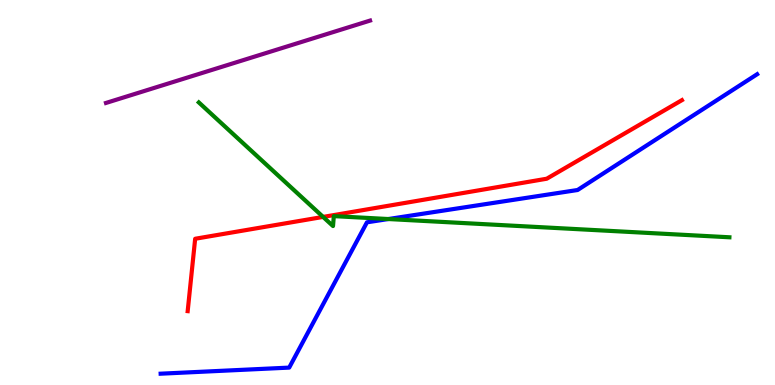[{'lines': ['blue', 'red'], 'intersections': []}, {'lines': ['green', 'red'], 'intersections': [{'x': 4.17, 'y': 4.37}]}, {'lines': ['purple', 'red'], 'intersections': []}, {'lines': ['blue', 'green'], 'intersections': [{'x': 5.01, 'y': 4.31}]}, {'lines': ['blue', 'purple'], 'intersections': []}, {'lines': ['green', 'purple'], 'intersections': []}]